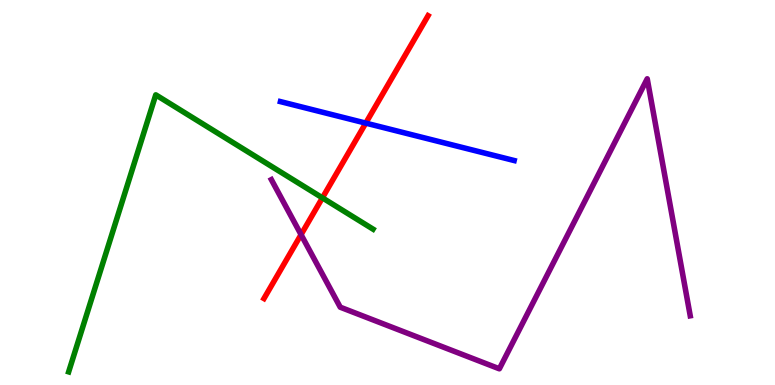[{'lines': ['blue', 'red'], 'intersections': [{'x': 4.72, 'y': 6.8}]}, {'lines': ['green', 'red'], 'intersections': [{'x': 4.16, 'y': 4.86}]}, {'lines': ['purple', 'red'], 'intersections': [{'x': 3.88, 'y': 3.91}]}, {'lines': ['blue', 'green'], 'intersections': []}, {'lines': ['blue', 'purple'], 'intersections': []}, {'lines': ['green', 'purple'], 'intersections': []}]